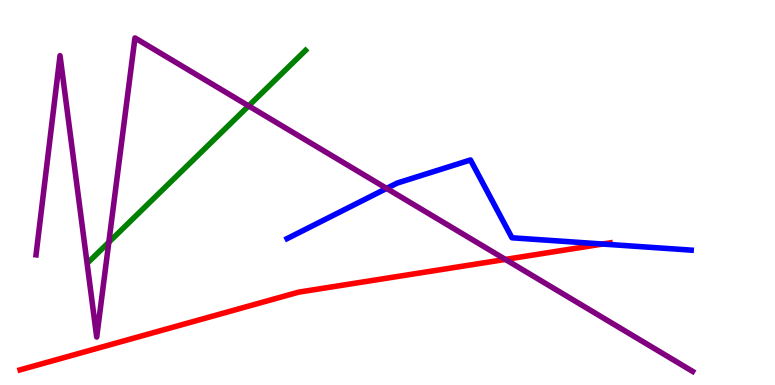[{'lines': ['blue', 'red'], 'intersections': [{'x': 7.78, 'y': 3.66}]}, {'lines': ['green', 'red'], 'intersections': []}, {'lines': ['purple', 'red'], 'intersections': [{'x': 6.52, 'y': 3.26}]}, {'lines': ['blue', 'green'], 'intersections': []}, {'lines': ['blue', 'purple'], 'intersections': [{'x': 4.99, 'y': 5.11}]}, {'lines': ['green', 'purple'], 'intersections': [{'x': 1.4, 'y': 3.71}, {'x': 3.21, 'y': 7.25}]}]